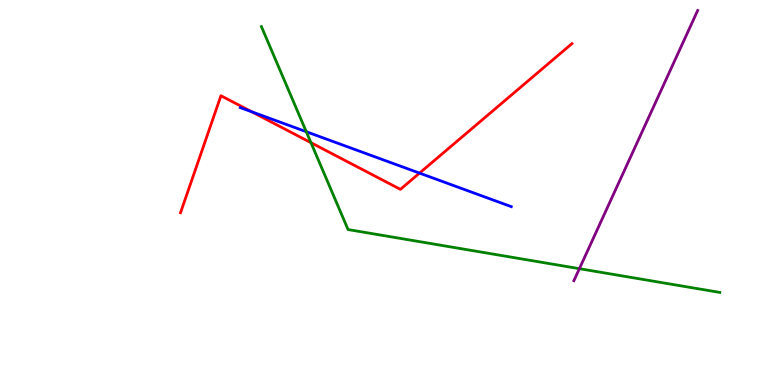[{'lines': ['blue', 'red'], 'intersections': [{'x': 3.25, 'y': 7.1}, {'x': 5.41, 'y': 5.5}]}, {'lines': ['green', 'red'], 'intersections': [{'x': 4.01, 'y': 6.29}]}, {'lines': ['purple', 'red'], 'intersections': []}, {'lines': ['blue', 'green'], 'intersections': [{'x': 3.95, 'y': 6.58}]}, {'lines': ['blue', 'purple'], 'intersections': []}, {'lines': ['green', 'purple'], 'intersections': [{'x': 7.48, 'y': 3.02}]}]